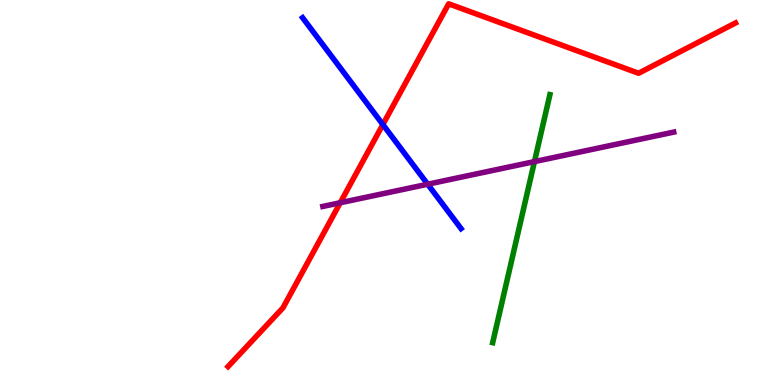[{'lines': ['blue', 'red'], 'intersections': [{'x': 4.94, 'y': 6.76}]}, {'lines': ['green', 'red'], 'intersections': []}, {'lines': ['purple', 'red'], 'intersections': [{'x': 4.39, 'y': 4.73}]}, {'lines': ['blue', 'green'], 'intersections': []}, {'lines': ['blue', 'purple'], 'intersections': [{'x': 5.52, 'y': 5.22}]}, {'lines': ['green', 'purple'], 'intersections': [{'x': 6.9, 'y': 5.8}]}]